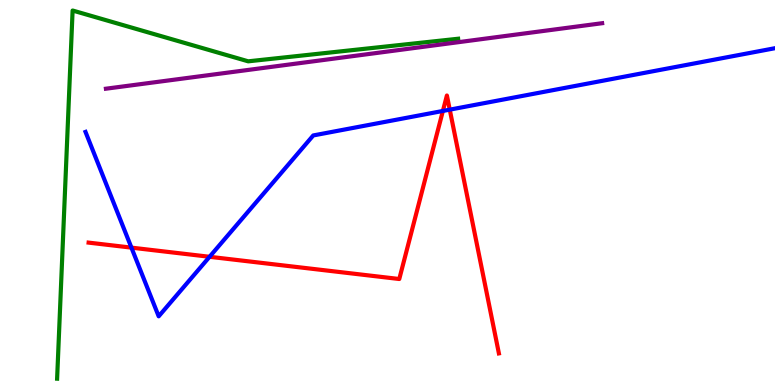[{'lines': ['blue', 'red'], 'intersections': [{'x': 1.7, 'y': 3.57}, {'x': 2.7, 'y': 3.33}, {'x': 5.71, 'y': 7.12}, {'x': 5.8, 'y': 7.15}]}, {'lines': ['green', 'red'], 'intersections': []}, {'lines': ['purple', 'red'], 'intersections': []}, {'lines': ['blue', 'green'], 'intersections': []}, {'lines': ['blue', 'purple'], 'intersections': []}, {'lines': ['green', 'purple'], 'intersections': []}]